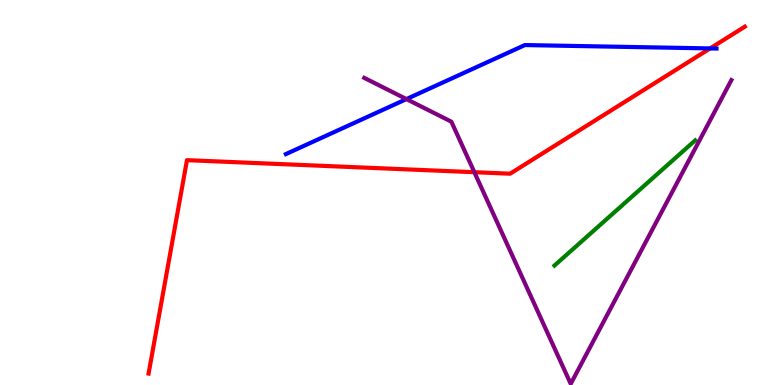[{'lines': ['blue', 'red'], 'intersections': [{'x': 9.16, 'y': 8.74}]}, {'lines': ['green', 'red'], 'intersections': []}, {'lines': ['purple', 'red'], 'intersections': [{'x': 6.12, 'y': 5.53}]}, {'lines': ['blue', 'green'], 'intersections': []}, {'lines': ['blue', 'purple'], 'intersections': [{'x': 5.24, 'y': 7.43}]}, {'lines': ['green', 'purple'], 'intersections': []}]